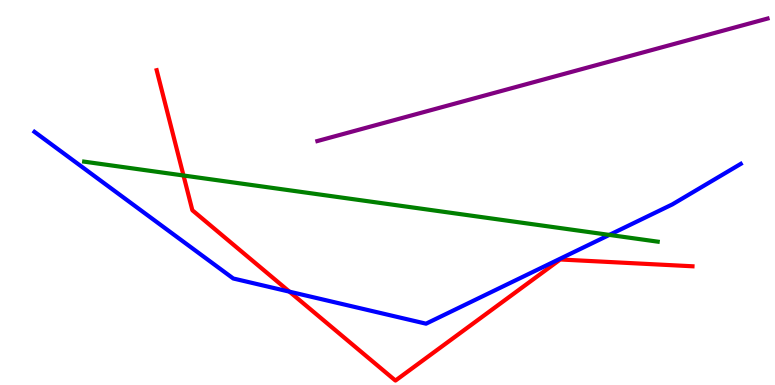[{'lines': ['blue', 'red'], 'intersections': [{'x': 3.73, 'y': 2.42}]}, {'lines': ['green', 'red'], 'intersections': [{'x': 2.37, 'y': 5.44}]}, {'lines': ['purple', 'red'], 'intersections': []}, {'lines': ['blue', 'green'], 'intersections': [{'x': 7.86, 'y': 3.9}]}, {'lines': ['blue', 'purple'], 'intersections': []}, {'lines': ['green', 'purple'], 'intersections': []}]